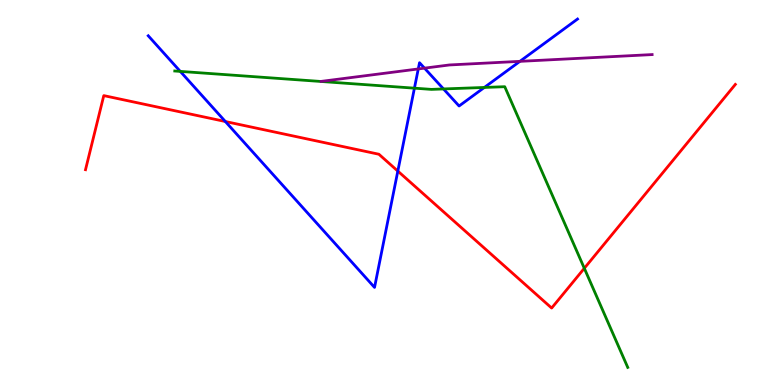[{'lines': ['blue', 'red'], 'intersections': [{'x': 2.91, 'y': 6.84}, {'x': 5.13, 'y': 5.56}]}, {'lines': ['green', 'red'], 'intersections': [{'x': 7.54, 'y': 3.03}]}, {'lines': ['purple', 'red'], 'intersections': []}, {'lines': ['blue', 'green'], 'intersections': [{'x': 2.33, 'y': 8.15}, {'x': 5.35, 'y': 7.71}, {'x': 5.72, 'y': 7.69}, {'x': 6.25, 'y': 7.73}]}, {'lines': ['blue', 'purple'], 'intersections': [{'x': 5.4, 'y': 8.21}, {'x': 5.48, 'y': 8.23}, {'x': 6.71, 'y': 8.41}]}, {'lines': ['green', 'purple'], 'intersections': []}]